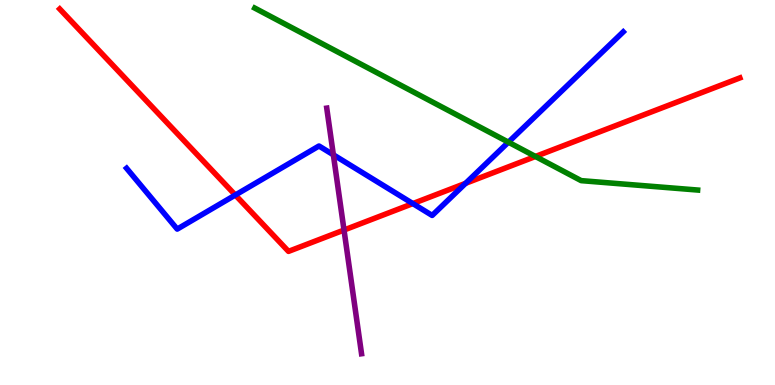[{'lines': ['blue', 'red'], 'intersections': [{'x': 3.04, 'y': 4.93}, {'x': 5.33, 'y': 4.71}, {'x': 6.01, 'y': 5.24}]}, {'lines': ['green', 'red'], 'intersections': [{'x': 6.91, 'y': 5.94}]}, {'lines': ['purple', 'red'], 'intersections': [{'x': 4.44, 'y': 4.02}]}, {'lines': ['blue', 'green'], 'intersections': [{'x': 6.56, 'y': 6.31}]}, {'lines': ['blue', 'purple'], 'intersections': [{'x': 4.3, 'y': 5.98}]}, {'lines': ['green', 'purple'], 'intersections': []}]